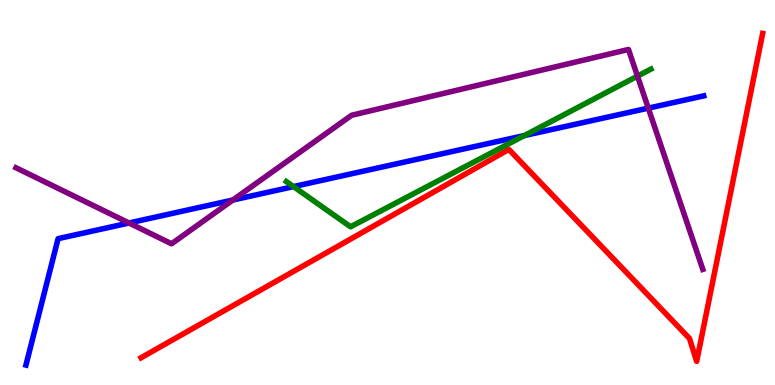[{'lines': ['blue', 'red'], 'intersections': []}, {'lines': ['green', 'red'], 'intersections': []}, {'lines': ['purple', 'red'], 'intersections': []}, {'lines': ['blue', 'green'], 'intersections': [{'x': 3.79, 'y': 5.15}, {'x': 6.77, 'y': 6.48}]}, {'lines': ['blue', 'purple'], 'intersections': [{'x': 1.66, 'y': 4.21}, {'x': 3.0, 'y': 4.8}, {'x': 8.37, 'y': 7.19}]}, {'lines': ['green', 'purple'], 'intersections': [{'x': 8.23, 'y': 8.02}]}]